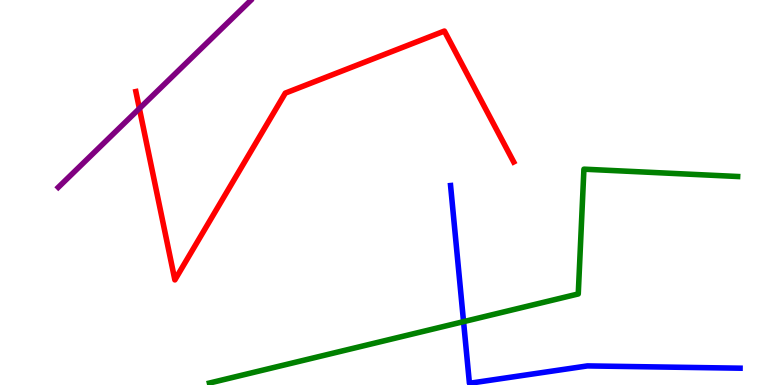[{'lines': ['blue', 'red'], 'intersections': []}, {'lines': ['green', 'red'], 'intersections': []}, {'lines': ['purple', 'red'], 'intersections': [{'x': 1.8, 'y': 7.18}]}, {'lines': ['blue', 'green'], 'intersections': [{'x': 5.98, 'y': 1.65}]}, {'lines': ['blue', 'purple'], 'intersections': []}, {'lines': ['green', 'purple'], 'intersections': []}]